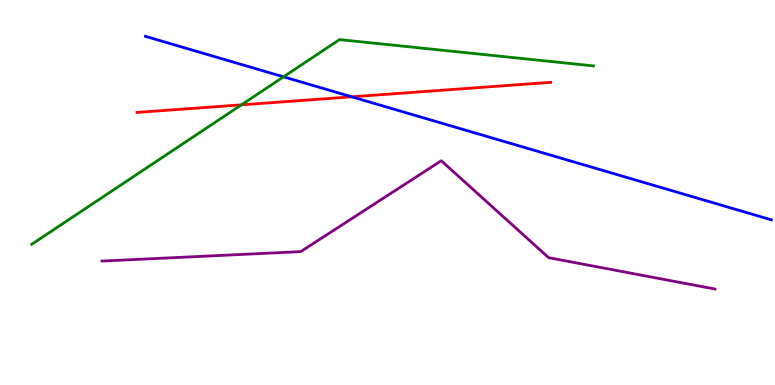[{'lines': ['blue', 'red'], 'intersections': [{'x': 4.54, 'y': 7.49}]}, {'lines': ['green', 'red'], 'intersections': [{'x': 3.11, 'y': 7.28}]}, {'lines': ['purple', 'red'], 'intersections': []}, {'lines': ['blue', 'green'], 'intersections': [{'x': 3.66, 'y': 8.0}]}, {'lines': ['blue', 'purple'], 'intersections': []}, {'lines': ['green', 'purple'], 'intersections': []}]